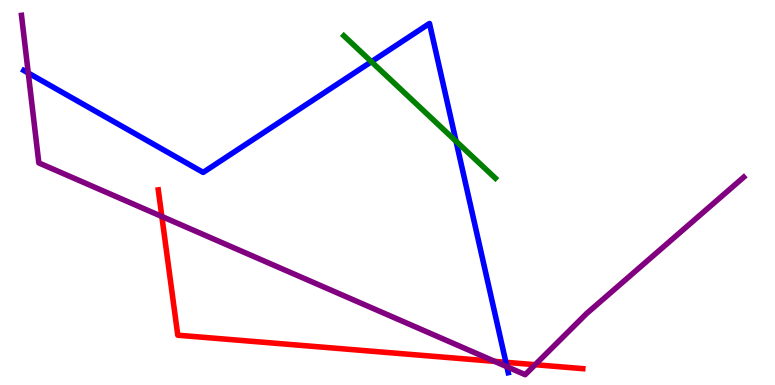[{'lines': ['blue', 'red'], 'intersections': [{'x': 6.53, 'y': 0.59}]}, {'lines': ['green', 'red'], 'intersections': []}, {'lines': ['purple', 'red'], 'intersections': [{'x': 2.09, 'y': 4.38}, {'x': 6.38, 'y': 0.614}, {'x': 6.91, 'y': 0.527}]}, {'lines': ['blue', 'green'], 'intersections': [{'x': 4.79, 'y': 8.4}, {'x': 5.88, 'y': 6.33}]}, {'lines': ['blue', 'purple'], 'intersections': [{'x': 0.365, 'y': 8.1}, {'x': 6.54, 'y': 0.475}]}, {'lines': ['green', 'purple'], 'intersections': []}]